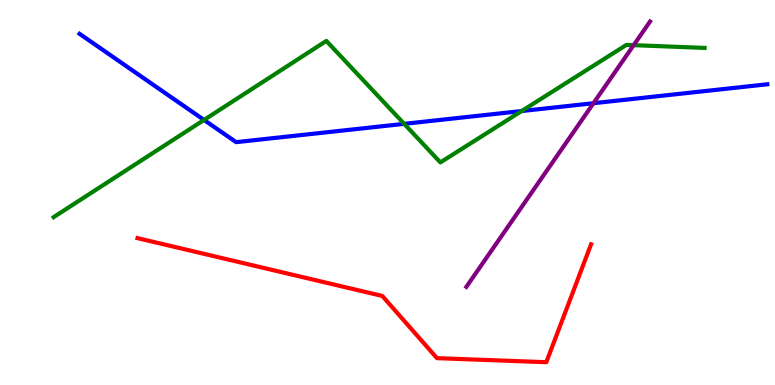[{'lines': ['blue', 'red'], 'intersections': []}, {'lines': ['green', 'red'], 'intersections': []}, {'lines': ['purple', 'red'], 'intersections': []}, {'lines': ['blue', 'green'], 'intersections': [{'x': 2.63, 'y': 6.88}, {'x': 5.22, 'y': 6.78}, {'x': 6.73, 'y': 7.12}]}, {'lines': ['blue', 'purple'], 'intersections': [{'x': 7.66, 'y': 7.32}]}, {'lines': ['green', 'purple'], 'intersections': [{'x': 8.18, 'y': 8.83}]}]